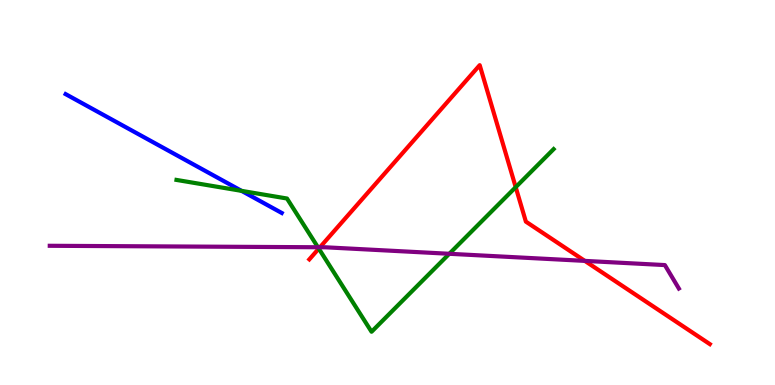[{'lines': ['blue', 'red'], 'intersections': []}, {'lines': ['green', 'red'], 'intersections': [{'x': 4.11, 'y': 3.54}, {'x': 6.65, 'y': 5.14}]}, {'lines': ['purple', 'red'], 'intersections': [{'x': 4.13, 'y': 3.58}, {'x': 7.55, 'y': 3.22}]}, {'lines': ['blue', 'green'], 'intersections': [{'x': 3.12, 'y': 5.04}]}, {'lines': ['blue', 'purple'], 'intersections': []}, {'lines': ['green', 'purple'], 'intersections': [{'x': 4.1, 'y': 3.58}, {'x': 5.8, 'y': 3.41}]}]